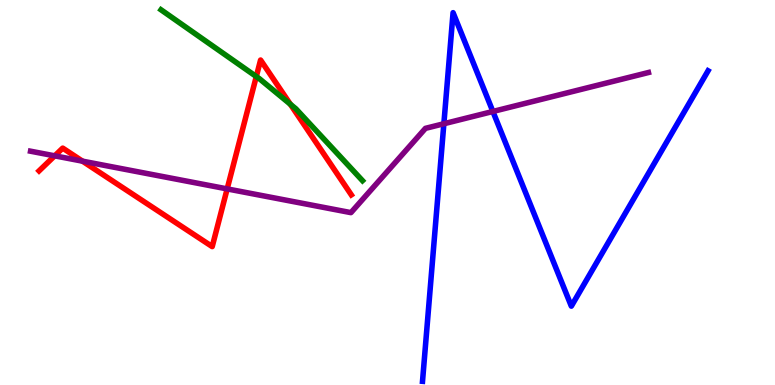[{'lines': ['blue', 'red'], 'intersections': []}, {'lines': ['green', 'red'], 'intersections': [{'x': 3.31, 'y': 8.01}, {'x': 3.75, 'y': 7.29}]}, {'lines': ['purple', 'red'], 'intersections': [{'x': 0.706, 'y': 5.95}, {'x': 1.06, 'y': 5.81}, {'x': 2.93, 'y': 5.09}]}, {'lines': ['blue', 'green'], 'intersections': []}, {'lines': ['blue', 'purple'], 'intersections': [{'x': 5.73, 'y': 6.79}, {'x': 6.36, 'y': 7.1}]}, {'lines': ['green', 'purple'], 'intersections': []}]